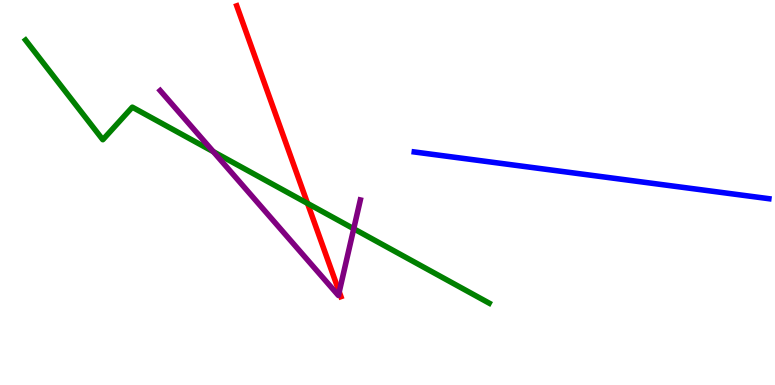[{'lines': ['blue', 'red'], 'intersections': []}, {'lines': ['green', 'red'], 'intersections': [{'x': 3.97, 'y': 4.72}]}, {'lines': ['purple', 'red'], 'intersections': [{'x': 4.38, 'y': 2.42}]}, {'lines': ['blue', 'green'], 'intersections': []}, {'lines': ['blue', 'purple'], 'intersections': []}, {'lines': ['green', 'purple'], 'intersections': [{'x': 2.75, 'y': 6.06}, {'x': 4.56, 'y': 4.06}]}]